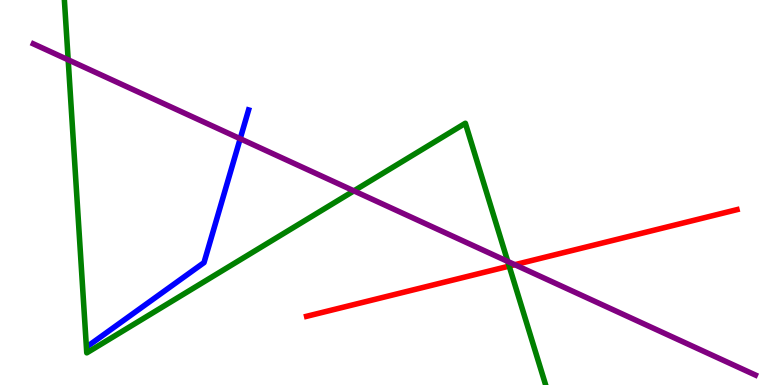[{'lines': ['blue', 'red'], 'intersections': []}, {'lines': ['green', 'red'], 'intersections': [{'x': 6.57, 'y': 3.09}]}, {'lines': ['purple', 'red'], 'intersections': [{'x': 6.64, 'y': 3.12}]}, {'lines': ['blue', 'green'], 'intersections': []}, {'lines': ['blue', 'purple'], 'intersections': [{'x': 3.1, 'y': 6.4}]}, {'lines': ['green', 'purple'], 'intersections': [{'x': 0.88, 'y': 8.45}, {'x': 4.57, 'y': 5.04}, {'x': 6.55, 'y': 3.21}]}]